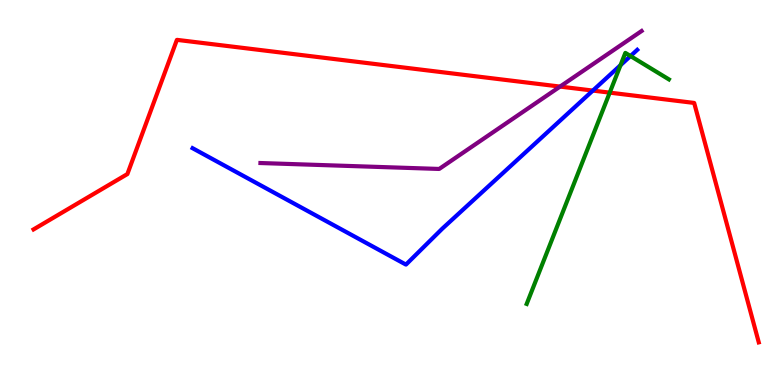[{'lines': ['blue', 'red'], 'intersections': [{'x': 7.65, 'y': 7.65}]}, {'lines': ['green', 'red'], 'intersections': [{'x': 7.87, 'y': 7.59}]}, {'lines': ['purple', 'red'], 'intersections': [{'x': 7.23, 'y': 7.75}]}, {'lines': ['blue', 'green'], 'intersections': [{'x': 8.01, 'y': 8.31}, {'x': 8.14, 'y': 8.54}]}, {'lines': ['blue', 'purple'], 'intersections': []}, {'lines': ['green', 'purple'], 'intersections': []}]